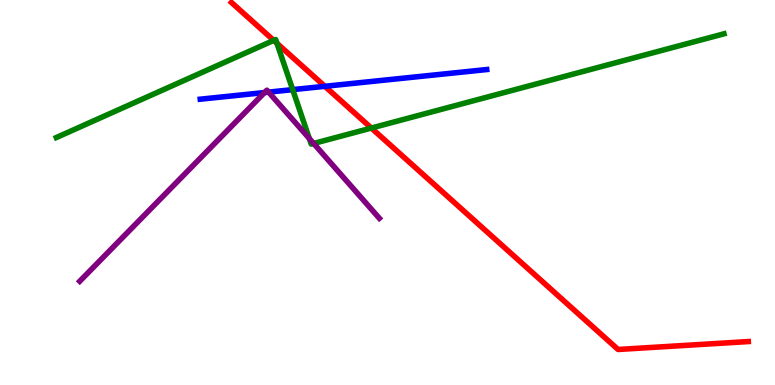[{'lines': ['blue', 'red'], 'intersections': [{'x': 4.19, 'y': 7.76}]}, {'lines': ['green', 'red'], 'intersections': [{'x': 3.53, 'y': 8.95}, {'x': 3.57, 'y': 8.87}, {'x': 4.79, 'y': 6.67}]}, {'lines': ['purple', 'red'], 'intersections': []}, {'lines': ['blue', 'green'], 'intersections': [{'x': 3.78, 'y': 7.67}]}, {'lines': ['blue', 'purple'], 'intersections': [{'x': 3.41, 'y': 7.6}, {'x': 3.47, 'y': 7.61}]}, {'lines': ['green', 'purple'], 'intersections': [{'x': 3.99, 'y': 6.4}, {'x': 4.05, 'y': 6.27}]}]